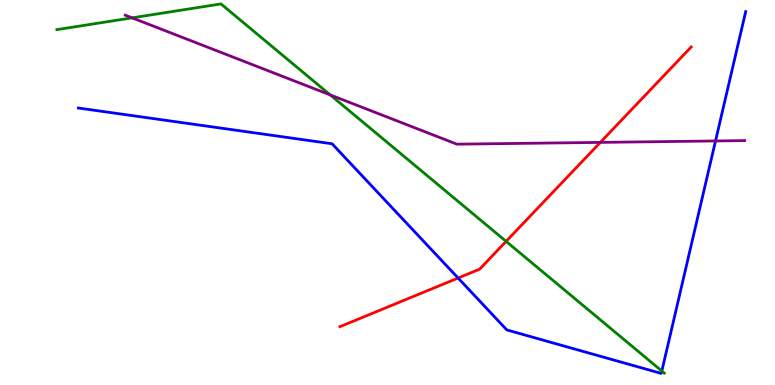[{'lines': ['blue', 'red'], 'intersections': [{'x': 5.91, 'y': 2.78}]}, {'lines': ['green', 'red'], 'intersections': [{'x': 6.53, 'y': 3.73}]}, {'lines': ['purple', 'red'], 'intersections': [{'x': 7.75, 'y': 6.3}]}, {'lines': ['blue', 'green'], 'intersections': [{'x': 8.54, 'y': 0.363}]}, {'lines': ['blue', 'purple'], 'intersections': [{'x': 9.23, 'y': 6.34}]}, {'lines': ['green', 'purple'], 'intersections': [{'x': 1.7, 'y': 9.54}, {'x': 4.26, 'y': 7.54}]}]